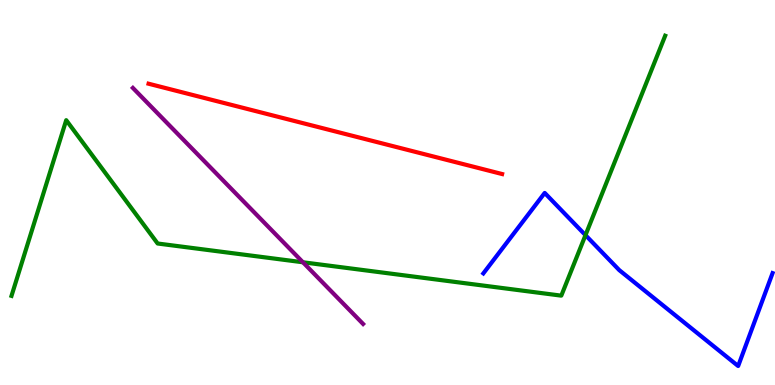[{'lines': ['blue', 'red'], 'intersections': []}, {'lines': ['green', 'red'], 'intersections': []}, {'lines': ['purple', 'red'], 'intersections': []}, {'lines': ['blue', 'green'], 'intersections': [{'x': 7.55, 'y': 3.89}]}, {'lines': ['blue', 'purple'], 'intersections': []}, {'lines': ['green', 'purple'], 'intersections': [{'x': 3.91, 'y': 3.19}]}]